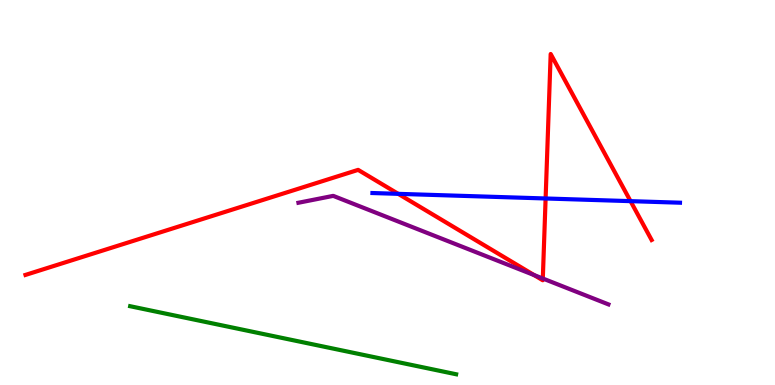[{'lines': ['blue', 'red'], 'intersections': [{'x': 5.14, 'y': 4.97}, {'x': 7.04, 'y': 4.84}, {'x': 8.14, 'y': 4.78}]}, {'lines': ['green', 'red'], 'intersections': []}, {'lines': ['purple', 'red'], 'intersections': [{'x': 6.89, 'y': 2.86}, {'x': 7.0, 'y': 2.77}]}, {'lines': ['blue', 'green'], 'intersections': []}, {'lines': ['blue', 'purple'], 'intersections': []}, {'lines': ['green', 'purple'], 'intersections': []}]